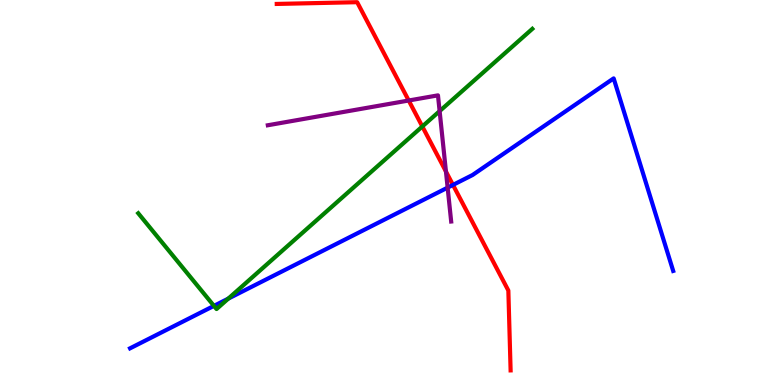[{'lines': ['blue', 'red'], 'intersections': [{'x': 5.84, 'y': 5.2}]}, {'lines': ['green', 'red'], 'intersections': [{'x': 5.45, 'y': 6.72}]}, {'lines': ['purple', 'red'], 'intersections': [{'x': 5.27, 'y': 7.39}, {'x': 5.75, 'y': 5.54}]}, {'lines': ['blue', 'green'], 'intersections': [{'x': 2.76, 'y': 2.06}, {'x': 2.95, 'y': 2.24}]}, {'lines': ['blue', 'purple'], 'intersections': [{'x': 5.78, 'y': 5.13}]}, {'lines': ['green', 'purple'], 'intersections': [{'x': 5.67, 'y': 7.11}]}]